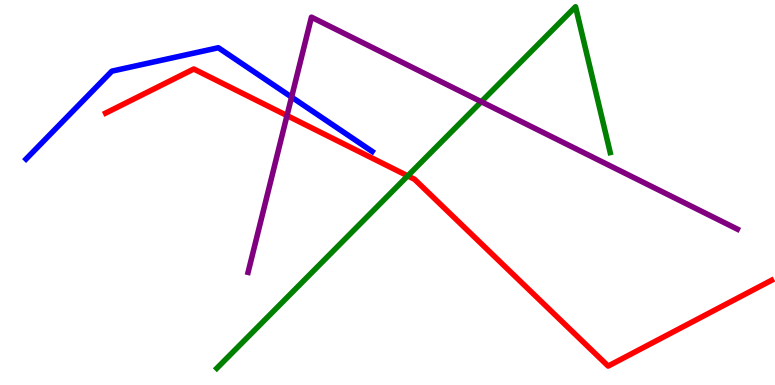[{'lines': ['blue', 'red'], 'intersections': []}, {'lines': ['green', 'red'], 'intersections': [{'x': 5.26, 'y': 5.43}]}, {'lines': ['purple', 'red'], 'intersections': [{'x': 3.7, 'y': 7.0}]}, {'lines': ['blue', 'green'], 'intersections': []}, {'lines': ['blue', 'purple'], 'intersections': [{'x': 3.76, 'y': 7.48}]}, {'lines': ['green', 'purple'], 'intersections': [{'x': 6.21, 'y': 7.36}]}]